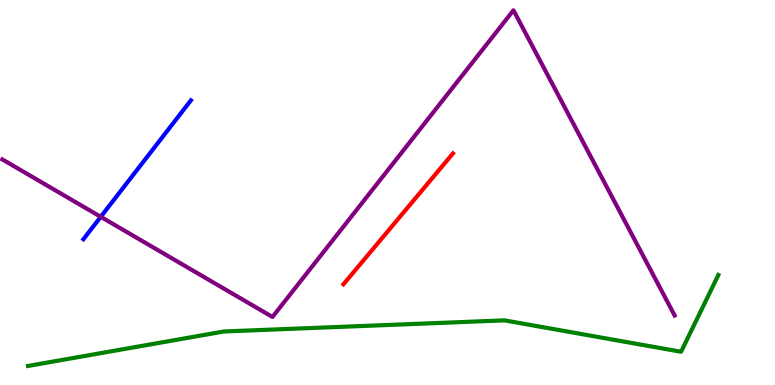[{'lines': ['blue', 'red'], 'intersections': []}, {'lines': ['green', 'red'], 'intersections': []}, {'lines': ['purple', 'red'], 'intersections': []}, {'lines': ['blue', 'green'], 'intersections': []}, {'lines': ['blue', 'purple'], 'intersections': [{'x': 1.3, 'y': 4.37}]}, {'lines': ['green', 'purple'], 'intersections': []}]